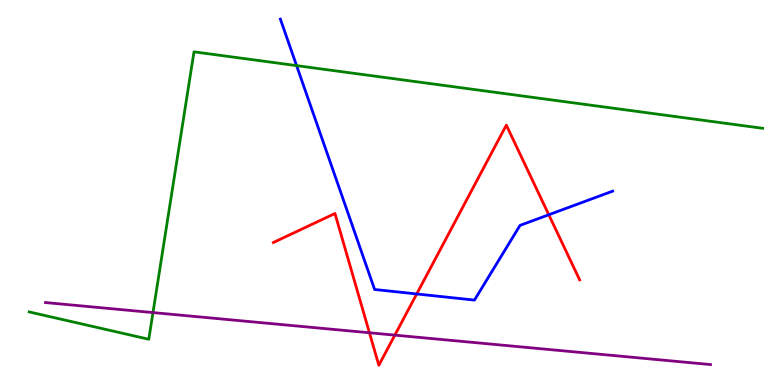[{'lines': ['blue', 'red'], 'intersections': [{'x': 5.38, 'y': 2.36}, {'x': 7.08, 'y': 4.42}]}, {'lines': ['green', 'red'], 'intersections': []}, {'lines': ['purple', 'red'], 'intersections': [{'x': 4.77, 'y': 1.36}, {'x': 5.09, 'y': 1.3}]}, {'lines': ['blue', 'green'], 'intersections': [{'x': 3.83, 'y': 8.3}]}, {'lines': ['blue', 'purple'], 'intersections': []}, {'lines': ['green', 'purple'], 'intersections': [{'x': 1.97, 'y': 1.88}]}]